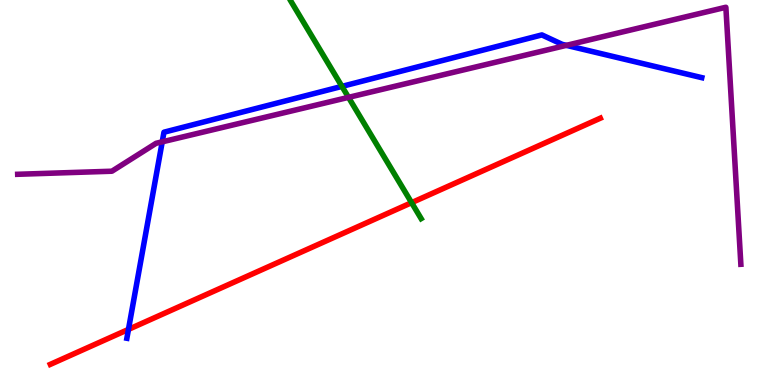[{'lines': ['blue', 'red'], 'intersections': [{'x': 1.66, 'y': 1.44}]}, {'lines': ['green', 'red'], 'intersections': [{'x': 5.31, 'y': 4.74}]}, {'lines': ['purple', 'red'], 'intersections': []}, {'lines': ['blue', 'green'], 'intersections': [{'x': 4.41, 'y': 7.76}]}, {'lines': ['blue', 'purple'], 'intersections': [{'x': 2.09, 'y': 6.32}, {'x': 7.31, 'y': 8.82}]}, {'lines': ['green', 'purple'], 'intersections': [{'x': 4.5, 'y': 7.47}]}]